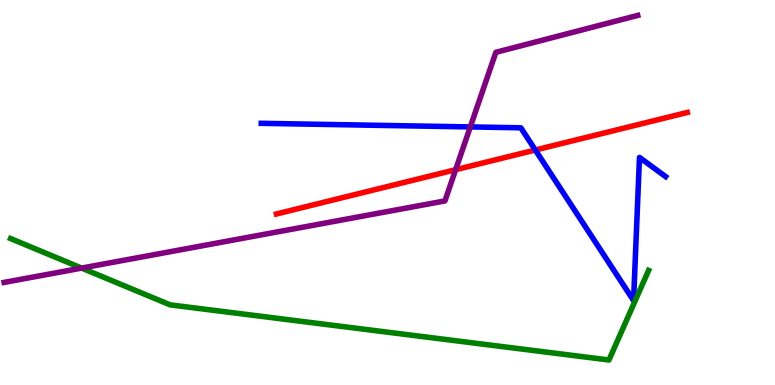[{'lines': ['blue', 'red'], 'intersections': [{'x': 6.91, 'y': 6.1}]}, {'lines': ['green', 'red'], 'intersections': []}, {'lines': ['purple', 'red'], 'intersections': [{'x': 5.88, 'y': 5.59}]}, {'lines': ['blue', 'green'], 'intersections': []}, {'lines': ['blue', 'purple'], 'intersections': [{'x': 6.07, 'y': 6.7}]}, {'lines': ['green', 'purple'], 'intersections': [{'x': 1.05, 'y': 3.04}]}]